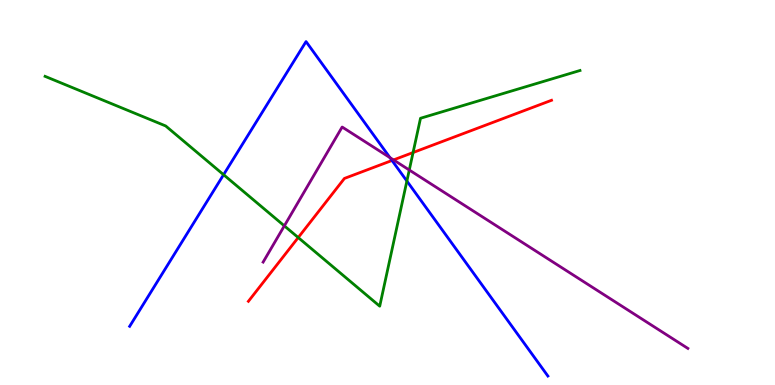[{'lines': ['blue', 'red'], 'intersections': [{'x': 5.06, 'y': 5.83}]}, {'lines': ['green', 'red'], 'intersections': [{'x': 3.85, 'y': 3.83}, {'x': 5.33, 'y': 6.04}]}, {'lines': ['purple', 'red'], 'intersections': [{'x': 5.08, 'y': 5.85}]}, {'lines': ['blue', 'green'], 'intersections': [{'x': 2.88, 'y': 5.46}, {'x': 5.25, 'y': 5.3}]}, {'lines': ['blue', 'purple'], 'intersections': [{'x': 5.03, 'y': 5.91}]}, {'lines': ['green', 'purple'], 'intersections': [{'x': 3.67, 'y': 4.13}, {'x': 5.28, 'y': 5.58}]}]